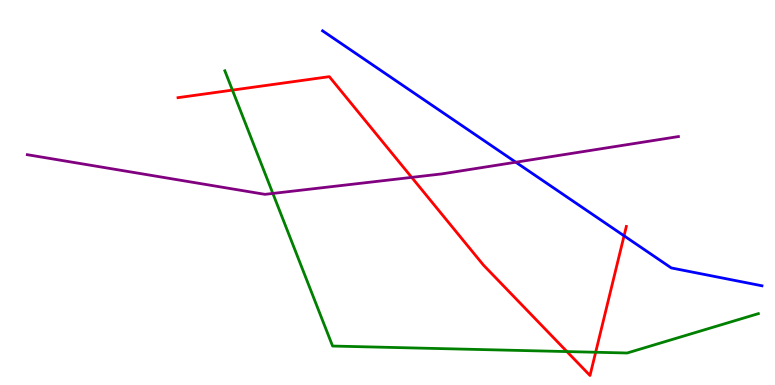[{'lines': ['blue', 'red'], 'intersections': [{'x': 8.05, 'y': 3.87}]}, {'lines': ['green', 'red'], 'intersections': [{'x': 3.0, 'y': 7.66}, {'x': 7.32, 'y': 0.868}, {'x': 7.69, 'y': 0.851}]}, {'lines': ['purple', 'red'], 'intersections': [{'x': 5.31, 'y': 5.39}]}, {'lines': ['blue', 'green'], 'intersections': []}, {'lines': ['blue', 'purple'], 'intersections': [{'x': 6.66, 'y': 5.79}]}, {'lines': ['green', 'purple'], 'intersections': [{'x': 3.52, 'y': 4.98}]}]